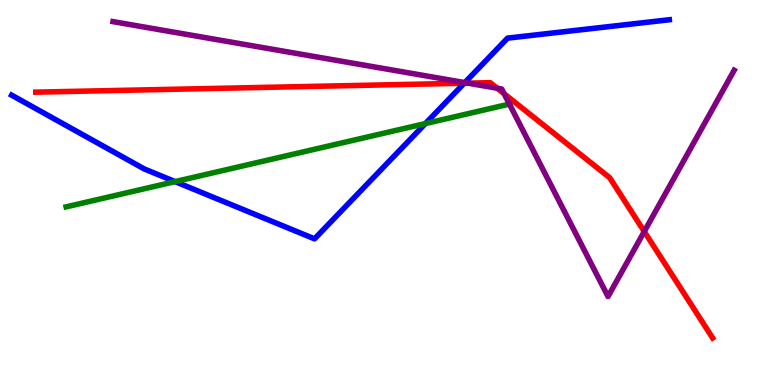[{'lines': ['blue', 'red'], 'intersections': [{'x': 5.99, 'y': 7.84}]}, {'lines': ['green', 'red'], 'intersections': []}, {'lines': ['purple', 'red'], 'intersections': [{'x': 6.04, 'y': 7.84}, {'x': 6.42, 'y': 7.71}, {'x': 6.5, 'y': 7.57}, {'x': 8.31, 'y': 3.99}]}, {'lines': ['blue', 'green'], 'intersections': [{'x': 2.26, 'y': 5.28}, {'x': 5.49, 'y': 6.79}]}, {'lines': ['blue', 'purple'], 'intersections': [{'x': 6.0, 'y': 7.85}]}, {'lines': ['green', 'purple'], 'intersections': [{'x': 6.57, 'y': 7.3}]}]